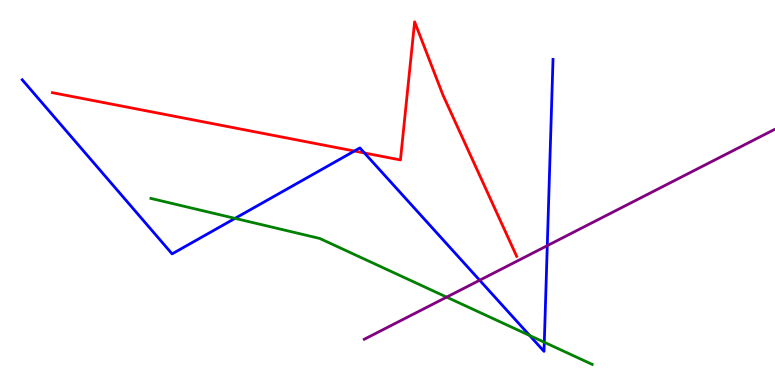[{'lines': ['blue', 'red'], 'intersections': [{'x': 4.57, 'y': 6.08}, {'x': 4.7, 'y': 6.03}]}, {'lines': ['green', 'red'], 'intersections': []}, {'lines': ['purple', 'red'], 'intersections': []}, {'lines': ['blue', 'green'], 'intersections': [{'x': 3.03, 'y': 4.33}, {'x': 6.83, 'y': 1.29}, {'x': 7.02, 'y': 1.11}]}, {'lines': ['blue', 'purple'], 'intersections': [{'x': 6.19, 'y': 2.72}, {'x': 7.06, 'y': 3.62}]}, {'lines': ['green', 'purple'], 'intersections': [{'x': 5.76, 'y': 2.28}]}]